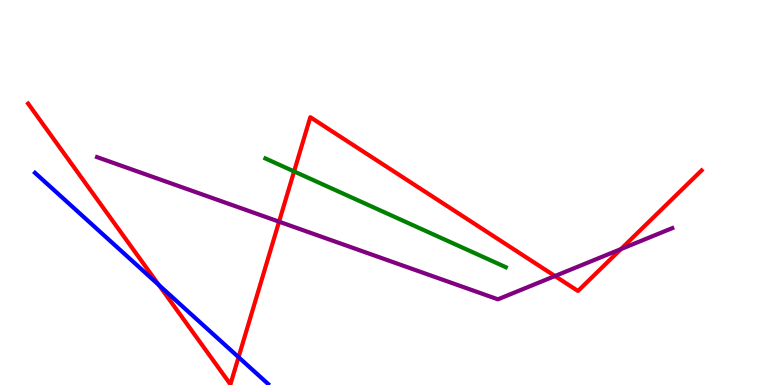[{'lines': ['blue', 'red'], 'intersections': [{'x': 2.05, 'y': 2.6}, {'x': 3.08, 'y': 0.723}]}, {'lines': ['green', 'red'], 'intersections': [{'x': 3.79, 'y': 5.55}]}, {'lines': ['purple', 'red'], 'intersections': [{'x': 3.6, 'y': 4.24}, {'x': 7.16, 'y': 2.83}, {'x': 8.01, 'y': 3.53}]}, {'lines': ['blue', 'green'], 'intersections': []}, {'lines': ['blue', 'purple'], 'intersections': []}, {'lines': ['green', 'purple'], 'intersections': []}]